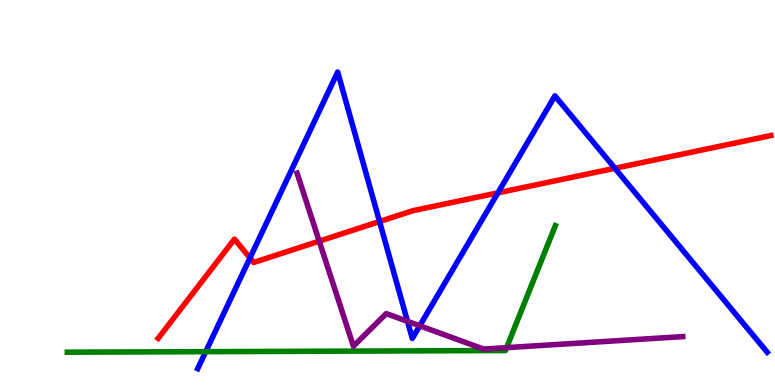[{'lines': ['blue', 'red'], 'intersections': [{'x': 3.23, 'y': 3.3}, {'x': 4.9, 'y': 4.25}, {'x': 6.42, 'y': 4.99}, {'x': 7.93, 'y': 5.63}]}, {'lines': ['green', 'red'], 'intersections': []}, {'lines': ['purple', 'red'], 'intersections': [{'x': 4.12, 'y': 3.74}]}, {'lines': ['blue', 'green'], 'intersections': [{'x': 2.65, 'y': 0.866}]}, {'lines': ['blue', 'purple'], 'intersections': [{'x': 5.26, 'y': 1.65}, {'x': 5.42, 'y': 1.54}]}, {'lines': ['green', 'purple'], 'intersections': [{'x': 6.54, 'y': 0.971}]}]